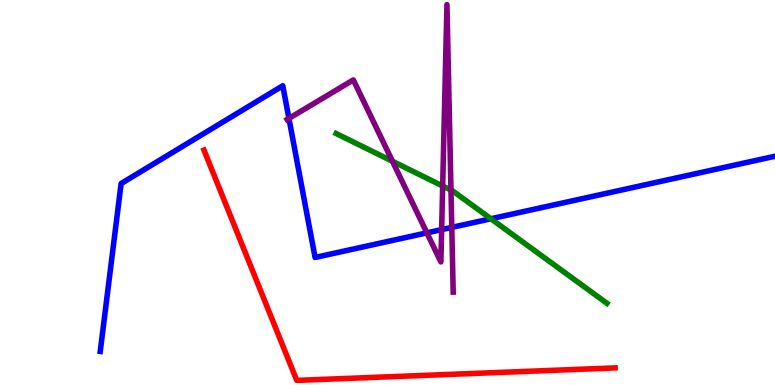[{'lines': ['blue', 'red'], 'intersections': []}, {'lines': ['green', 'red'], 'intersections': []}, {'lines': ['purple', 'red'], 'intersections': []}, {'lines': ['blue', 'green'], 'intersections': [{'x': 6.33, 'y': 4.32}]}, {'lines': ['blue', 'purple'], 'intersections': [{'x': 3.73, 'y': 6.92}, {'x': 5.51, 'y': 3.95}, {'x': 5.7, 'y': 4.04}, {'x': 5.83, 'y': 4.09}]}, {'lines': ['green', 'purple'], 'intersections': [{'x': 5.06, 'y': 5.81}, {'x': 5.71, 'y': 5.17}, {'x': 5.82, 'y': 5.06}]}]